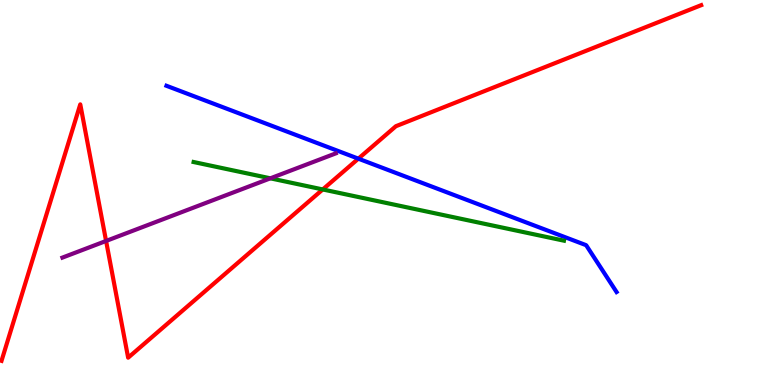[{'lines': ['blue', 'red'], 'intersections': [{'x': 4.62, 'y': 5.88}]}, {'lines': ['green', 'red'], 'intersections': [{'x': 4.16, 'y': 5.08}]}, {'lines': ['purple', 'red'], 'intersections': [{'x': 1.37, 'y': 3.74}]}, {'lines': ['blue', 'green'], 'intersections': []}, {'lines': ['blue', 'purple'], 'intersections': []}, {'lines': ['green', 'purple'], 'intersections': [{'x': 3.49, 'y': 5.37}]}]